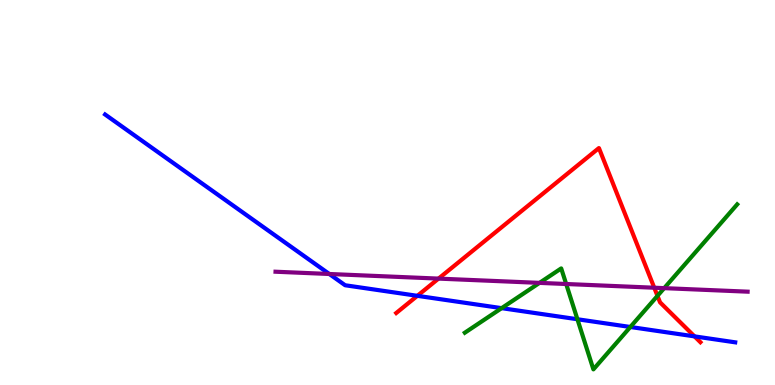[{'lines': ['blue', 'red'], 'intersections': [{'x': 5.39, 'y': 2.32}, {'x': 8.96, 'y': 1.26}]}, {'lines': ['green', 'red'], 'intersections': [{'x': 8.48, 'y': 2.32}]}, {'lines': ['purple', 'red'], 'intersections': [{'x': 5.66, 'y': 2.76}, {'x': 8.44, 'y': 2.53}]}, {'lines': ['blue', 'green'], 'intersections': [{'x': 6.47, 'y': 2.0}, {'x': 7.45, 'y': 1.71}, {'x': 8.13, 'y': 1.51}]}, {'lines': ['blue', 'purple'], 'intersections': [{'x': 4.25, 'y': 2.88}]}, {'lines': ['green', 'purple'], 'intersections': [{'x': 6.96, 'y': 2.65}, {'x': 7.31, 'y': 2.62}, {'x': 8.57, 'y': 2.52}]}]